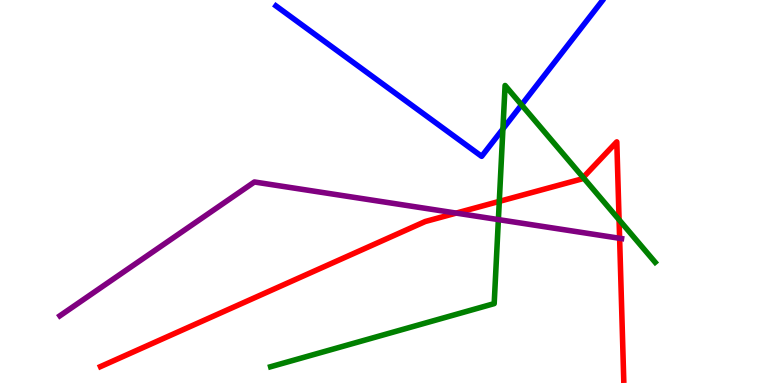[{'lines': ['blue', 'red'], 'intersections': []}, {'lines': ['green', 'red'], 'intersections': [{'x': 6.44, 'y': 4.77}, {'x': 7.52, 'y': 5.39}, {'x': 7.99, 'y': 4.29}]}, {'lines': ['purple', 'red'], 'intersections': [{'x': 5.89, 'y': 4.47}, {'x': 8.0, 'y': 3.81}]}, {'lines': ['blue', 'green'], 'intersections': [{'x': 6.49, 'y': 6.65}, {'x': 6.73, 'y': 7.28}]}, {'lines': ['blue', 'purple'], 'intersections': []}, {'lines': ['green', 'purple'], 'intersections': [{'x': 6.43, 'y': 4.3}]}]